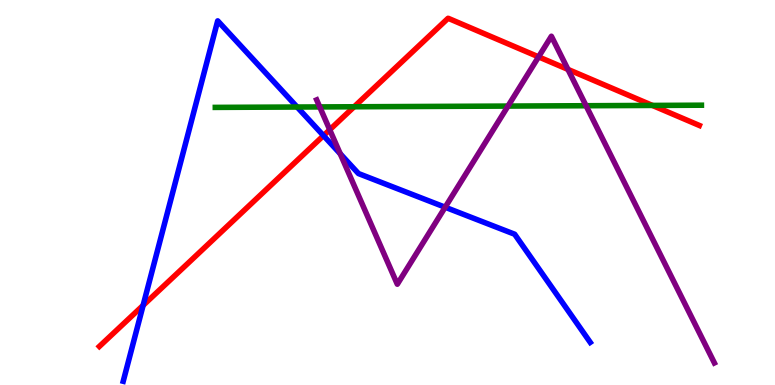[{'lines': ['blue', 'red'], 'intersections': [{'x': 1.85, 'y': 2.07}, {'x': 4.17, 'y': 6.48}]}, {'lines': ['green', 'red'], 'intersections': [{'x': 4.57, 'y': 7.23}, {'x': 8.42, 'y': 7.26}]}, {'lines': ['purple', 'red'], 'intersections': [{'x': 4.25, 'y': 6.63}, {'x': 6.95, 'y': 8.52}, {'x': 7.33, 'y': 8.2}]}, {'lines': ['blue', 'green'], 'intersections': [{'x': 3.83, 'y': 7.22}]}, {'lines': ['blue', 'purple'], 'intersections': [{'x': 4.39, 'y': 6.01}, {'x': 5.74, 'y': 4.62}]}, {'lines': ['green', 'purple'], 'intersections': [{'x': 4.13, 'y': 7.22}, {'x': 6.55, 'y': 7.24}, {'x': 7.56, 'y': 7.25}]}]